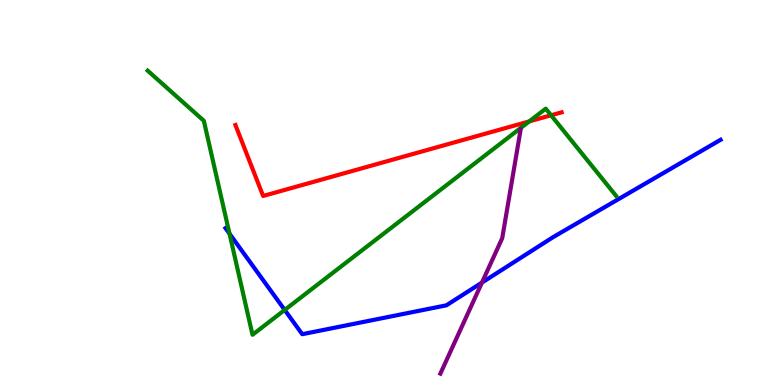[{'lines': ['blue', 'red'], 'intersections': []}, {'lines': ['green', 'red'], 'intersections': [{'x': 6.83, 'y': 6.85}, {'x': 7.11, 'y': 7.01}]}, {'lines': ['purple', 'red'], 'intersections': []}, {'lines': ['blue', 'green'], 'intersections': [{'x': 2.96, 'y': 3.93}, {'x': 3.67, 'y': 1.95}]}, {'lines': ['blue', 'purple'], 'intersections': [{'x': 6.22, 'y': 2.66}]}, {'lines': ['green', 'purple'], 'intersections': []}]